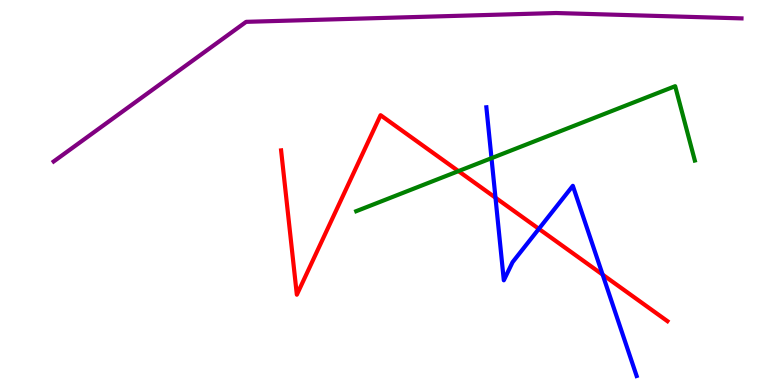[{'lines': ['blue', 'red'], 'intersections': [{'x': 6.39, 'y': 4.87}, {'x': 6.95, 'y': 4.06}, {'x': 7.78, 'y': 2.87}]}, {'lines': ['green', 'red'], 'intersections': [{'x': 5.92, 'y': 5.56}]}, {'lines': ['purple', 'red'], 'intersections': []}, {'lines': ['blue', 'green'], 'intersections': [{'x': 6.34, 'y': 5.89}]}, {'lines': ['blue', 'purple'], 'intersections': []}, {'lines': ['green', 'purple'], 'intersections': []}]